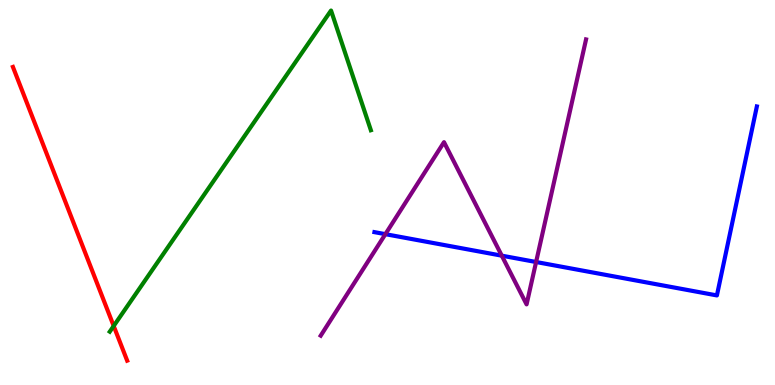[{'lines': ['blue', 'red'], 'intersections': []}, {'lines': ['green', 'red'], 'intersections': [{'x': 1.47, 'y': 1.53}]}, {'lines': ['purple', 'red'], 'intersections': []}, {'lines': ['blue', 'green'], 'intersections': []}, {'lines': ['blue', 'purple'], 'intersections': [{'x': 4.97, 'y': 3.92}, {'x': 6.47, 'y': 3.36}, {'x': 6.92, 'y': 3.19}]}, {'lines': ['green', 'purple'], 'intersections': []}]